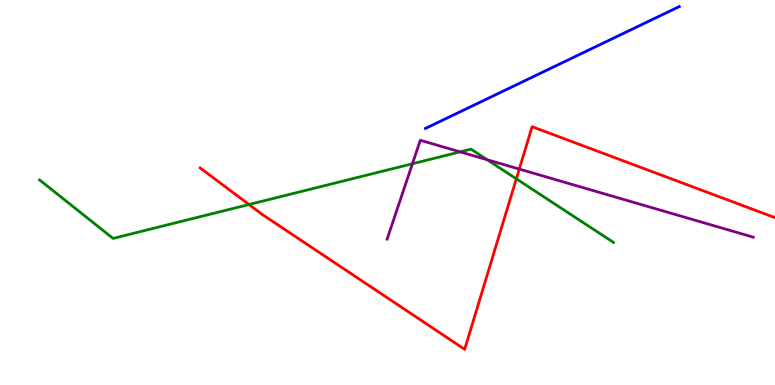[{'lines': ['blue', 'red'], 'intersections': []}, {'lines': ['green', 'red'], 'intersections': [{'x': 3.21, 'y': 4.69}, {'x': 6.66, 'y': 5.36}]}, {'lines': ['purple', 'red'], 'intersections': [{'x': 6.7, 'y': 5.61}]}, {'lines': ['blue', 'green'], 'intersections': []}, {'lines': ['blue', 'purple'], 'intersections': []}, {'lines': ['green', 'purple'], 'intersections': [{'x': 5.32, 'y': 5.75}, {'x': 5.94, 'y': 6.06}, {'x': 6.29, 'y': 5.85}]}]